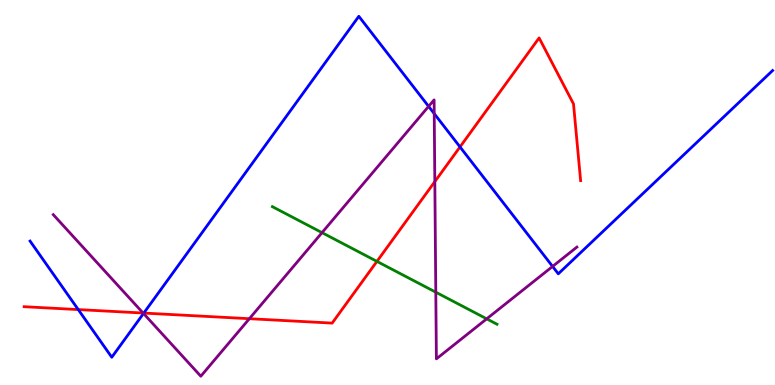[{'lines': ['blue', 'red'], 'intersections': [{'x': 1.01, 'y': 1.96}, {'x': 1.86, 'y': 1.87}, {'x': 5.94, 'y': 6.18}]}, {'lines': ['green', 'red'], 'intersections': [{'x': 4.86, 'y': 3.21}]}, {'lines': ['purple', 'red'], 'intersections': [{'x': 1.85, 'y': 1.87}, {'x': 3.22, 'y': 1.72}, {'x': 5.61, 'y': 5.28}]}, {'lines': ['blue', 'green'], 'intersections': []}, {'lines': ['blue', 'purple'], 'intersections': [{'x': 1.85, 'y': 1.86}, {'x': 5.53, 'y': 7.24}, {'x': 5.6, 'y': 7.05}, {'x': 7.13, 'y': 3.08}]}, {'lines': ['green', 'purple'], 'intersections': [{'x': 4.16, 'y': 3.96}, {'x': 5.62, 'y': 2.41}, {'x': 6.28, 'y': 1.72}]}]